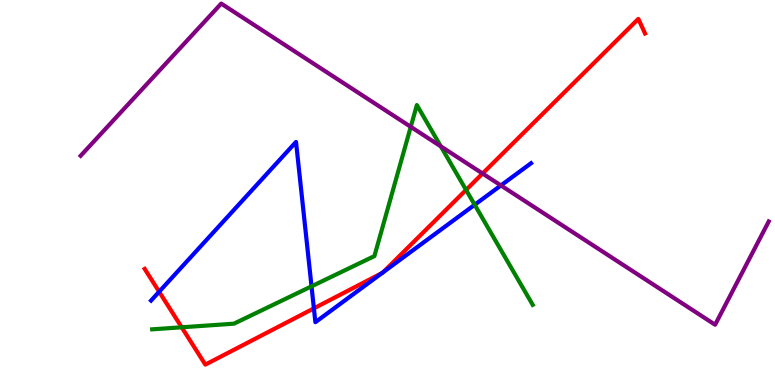[{'lines': ['blue', 'red'], 'intersections': [{'x': 2.05, 'y': 2.42}, {'x': 4.05, 'y': 1.99}, {'x': 4.93, 'y': 2.91}, {'x': 4.94, 'y': 2.93}]}, {'lines': ['green', 'red'], 'intersections': [{'x': 2.34, 'y': 1.5}, {'x': 6.01, 'y': 5.07}]}, {'lines': ['purple', 'red'], 'intersections': [{'x': 6.23, 'y': 5.49}]}, {'lines': ['blue', 'green'], 'intersections': [{'x': 4.02, 'y': 2.56}, {'x': 6.12, 'y': 4.68}]}, {'lines': ['blue', 'purple'], 'intersections': [{'x': 6.46, 'y': 5.18}]}, {'lines': ['green', 'purple'], 'intersections': [{'x': 5.3, 'y': 6.71}, {'x': 5.69, 'y': 6.2}]}]